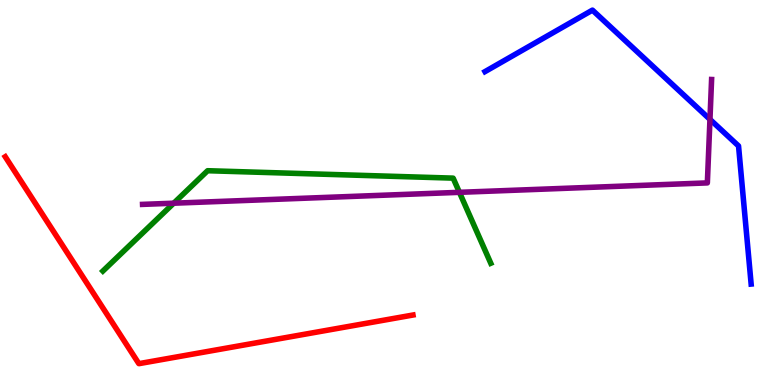[{'lines': ['blue', 'red'], 'intersections': []}, {'lines': ['green', 'red'], 'intersections': []}, {'lines': ['purple', 'red'], 'intersections': []}, {'lines': ['blue', 'green'], 'intersections': []}, {'lines': ['blue', 'purple'], 'intersections': [{'x': 9.16, 'y': 6.9}]}, {'lines': ['green', 'purple'], 'intersections': [{'x': 2.24, 'y': 4.72}, {'x': 5.93, 'y': 5.0}]}]